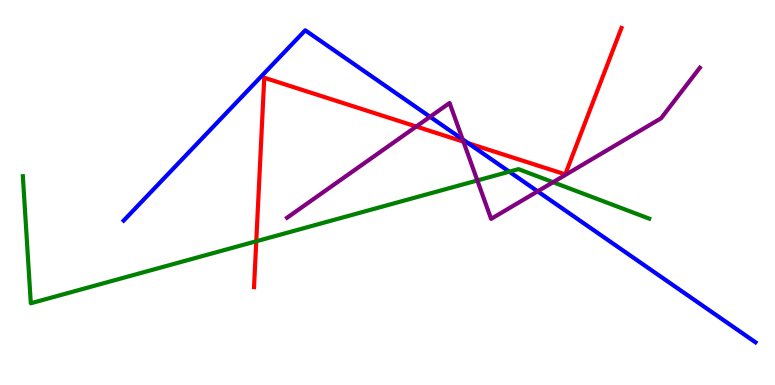[{'lines': ['blue', 'red'], 'intersections': [{'x': 6.04, 'y': 6.28}]}, {'lines': ['green', 'red'], 'intersections': [{'x': 3.31, 'y': 3.73}]}, {'lines': ['purple', 'red'], 'intersections': [{'x': 5.37, 'y': 6.71}, {'x': 5.98, 'y': 6.32}]}, {'lines': ['blue', 'green'], 'intersections': [{'x': 6.57, 'y': 5.54}]}, {'lines': ['blue', 'purple'], 'intersections': [{'x': 5.55, 'y': 6.97}, {'x': 5.97, 'y': 6.38}, {'x': 6.94, 'y': 5.03}]}, {'lines': ['green', 'purple'], 'intersections': [{'x': 6.16, 'y': 5.31}, {'x': 7.14, 'y': 5.27}]}]